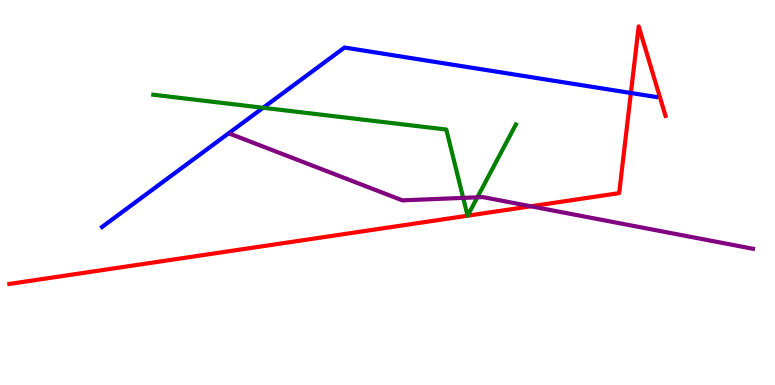[{'lines': ['blue', 'red'], 'intersections': [{'x': 8.14, 'y': 7.58}]}, {'lines': ['green', 'red'], 'intersections': [{'x': 6.03, 'y': 4.4}, {'x': 6.03, 'y': 4.4}]}, {'lines': ['purple', 'red'], 'intersections': [{'x': 6.85, 'y': 4.64}]}, {'lines': ['blue', 'green'], 'intersections': [{'x': 3.4, 'y': 7.2}]}, {'lines': ['blue', 'purple'], 'intersections': []}, {'lines': ['green', 'purple'], 'intersections': [{'x': 5.98, 'y': 4.86}, {'x': 6.16, 'y': 4.87}]}]